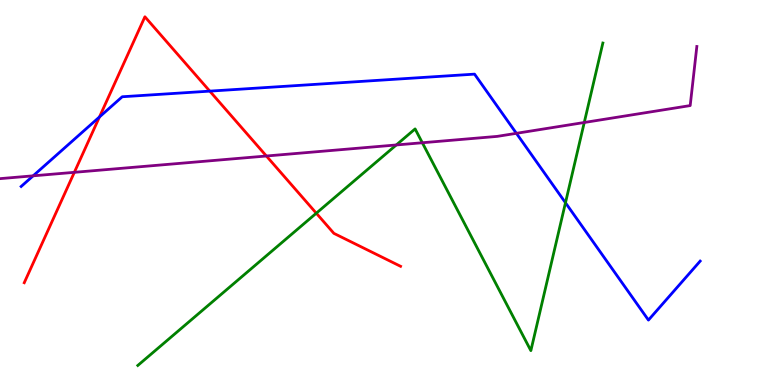[{'lines': ['blue', 'red'], 'intersections': [{'x': 1.28, 'y': 6.96}, {'x': 2.71, 'y': 7.63}]}, {'lines': ['green', 'red'], 'intersections': [{'x': 4.08, 'y': 4.46}]}, {'lines': ['purple', 'red'], 'intersections': [{'x': 0.959, 'y': 5.52}, {'x': 3.44, 'y': 5.95}]}, {'lines': ['blue', 'green'], 'intersections': [{'x': 7.3, 'y': 4.73}]}, {'lines': ['blue', 'purple'], 'intersections': [{'x': 0.428, 'y': 5.43}, {'x': 6.66, 'y': 6.54}]}, {'lines': ['green', 'purple'], 'intersections': [{'x': 5.11, 'y': 6.23}, {'x': 5.45, 'y': 6.29}, {'x': 7.54, 'y': 6.82}]}]